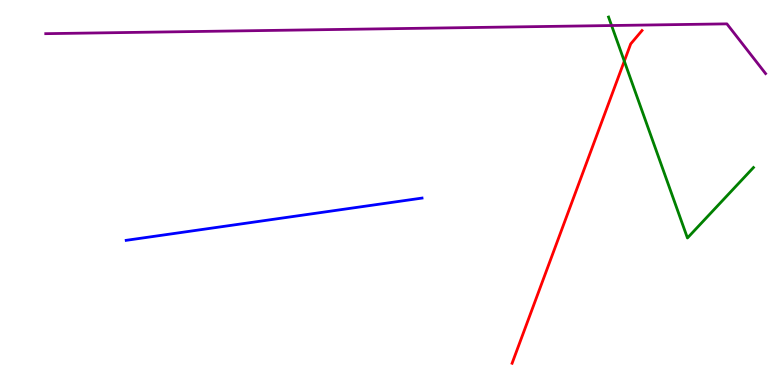[{'lines': ['blue', 'red'], 'intersections': []}, {'lines': ['green', 'red'], 'intersections': [{'x': 8.06, 'y': 8.41}]}, {'lines': ['purple', 'red'], 'intersections': []}, {'lines': ['blue', 'green'], 'intersections': []}, {'lines': ['blue', 'purple'], 'intersections': []}, {'lines': ['green', 'purple'], 'intersections': [{'x': 7.89, 'y': 9.34}]}]